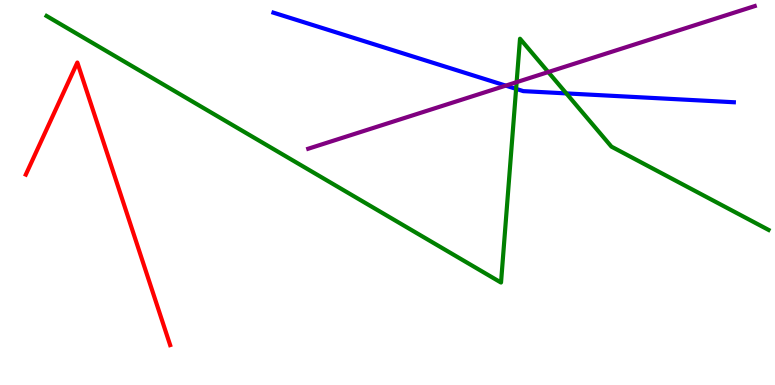[{'lines': ['blue', 'red'], 'intersections': []}, {'lines': ['green', 'red'], 'intersections': []}, {'lines': ['purple', 'red'], 'intersections': []}, {'lines': ['blue', 'green'], 'intersections': [{'x': 6.66, 'y': 7.69}, {'x': 7.31, 'y': 7.57}]}, {'lines': ['blue', 'purple'], 'intersections': [{'x': 6.53, 'y': 7.78}]}, {'lines': ['green', 'purple'], 'intersections': [{'x': 6.67, 'y': 7.87}, {'x': 7.07, 'y': 8.13}]}]